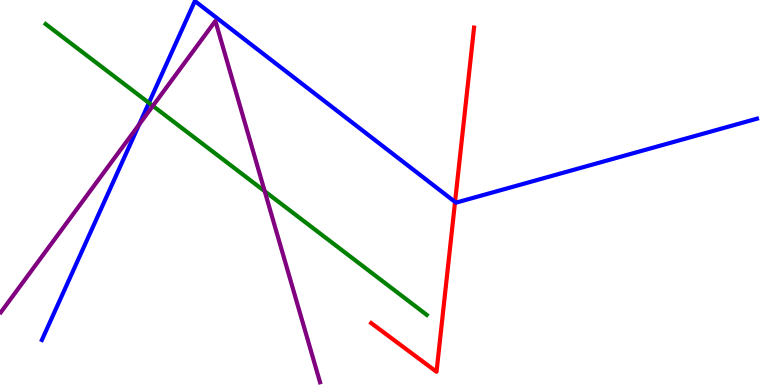[{'lines': ['blue', 'red'], 'intersections': [{'x': 5.87, 'y': 4.76}]}, {'lines': ['green', 'red'], 'intersections': []}, {'lines': ['purple', 'red'], 'intersections': []}, {'lines': ['blue', 'green'], 'intersections': [{'x': 1.92, 'y': 7.33}]}, {'lines': ['blue', 'purple'], 'intersections': [{'x': 1.8, 'y': 6.76}]}, {'lines': ['green', 'purple'], 'intersections': [{'x': 1.97, 'y': 7.25}, {'x': 3.42, 'y': 5.03}]}]